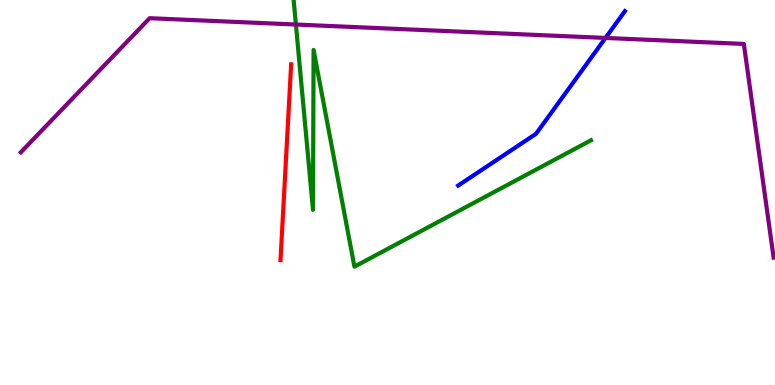[{'lines': ['blue', 'red'], 'intersections': []}, {'lines': ['green', 'red'], 'intersections': []}, {'lines': ['purple', 'red'], 'intersections': []}, {'lines': ['blue', 'green'], 'intersections': []}, {'lines': ['blue', 'purple'], 'intersections': [{'x': 7.81, 'y': 9.01}]}, {'lines': ['green', 'purple'], 'intersections': [{'x': 3.82, 'y': 9.36}]}]